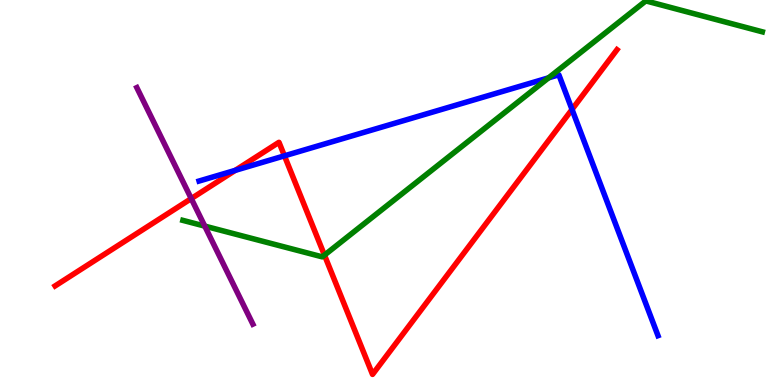[{'lines': ['blue', 'red'], 'intersections': [{'x': 3.04, 'y': 5.58}, {'x': 3.67, 'y': 5.95}, {'x': 7.38, 'y': 7.16}]}, {'lines': ['green', 'red'], 'intersections': [{'x': 4.19, 'y': 3.37}]}, {'lines': ['purple', 'red'], 'intersections': [{'x': 2.47, 'y': 4.84}]}, {'lines': ['blue', 'green'], 'intersections': [{'x': 7.08, 'y': 7.98}]}, {'lines': ['blue', 'purple'], 'intersections': []}, {'lines': ['green', 'purple'], 'intersections': [{'x': 2.64, 'y': 4.13}]}]